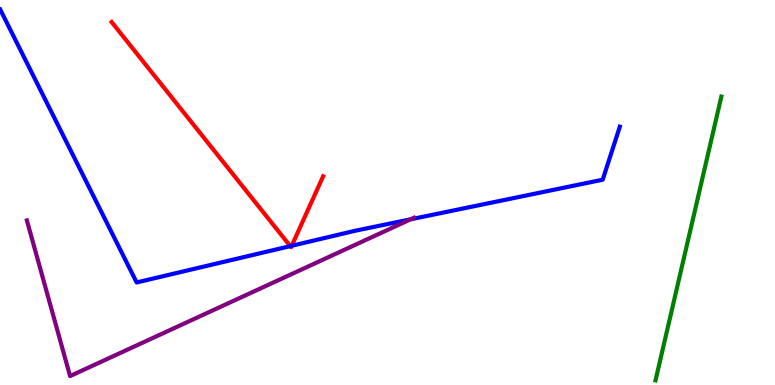[{'lines': ['blue', 'red'], 'intersections': [{'x': 3.75, 'y': 3.61}, {'x': 3.76, 'y': 3.62}]}, {'lines': ['green', 'red'], 'intersections': []}, {'lines': ['purple', 'red'], 'intersections': []}, {'lines': ['blue', 'green'], 'intersections': []}, {'lines': ['blue', 'purple'], 'intersections': [{'x': 5.3, 'y': 4.3}]}, {'lines': ['green', 'purple'], 'intersections': []}]